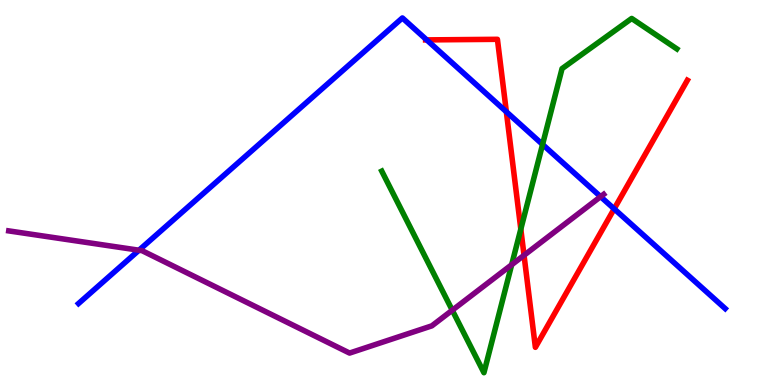[{'lines': ['blue', 'red'], 'intersections': [{'x': 5.51, 'y': 8.96}, {'x': 6.53, 'y': 7.1}, {'x': 7.92, 'y': 4.58}]}, {'lines': ['green', 'red'], 'intersections': [{'x': 6.72, 'y': 4.05}]}, {'lines': ['purple', 'red'], 'intersections': [{'x': 6.76, 'y': 3.37}]}, {'lines': ['blue', 'green'], 'intersections': [{'x': 7.0, 'y': 6.25}]}, {'lines': ['blue', 'purple'], 'intersections': [{'x': 1.79, 'y': 3.5}, {'x': 7.75, 'y': 4.89}]}, {'lines': ['green', 'purple'], 'intersections': [{'x': 5.84, 'y': 1.94}, {'x': 6.6, 'y': 3.12}]}]